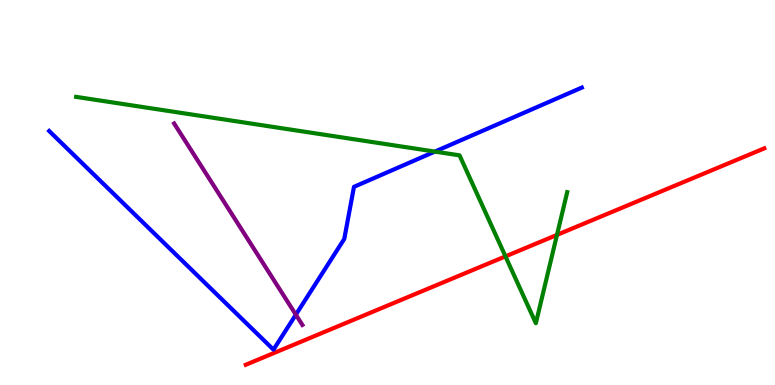[{'lines': ['blue', 'red'], 'intersections': []}, {'lines': ['green', 'red'], 'intersections': [{'x': 6.52, 'y': 3.34}, {'x': 7.19, 'y': 3.9}]}, {'lines': ['purple', 'red'], 'intersections': []}, {'lines': ['blue', 'green'], 'intersections': [{'x': 5.61, 'y': 6.06}]}, {'lines': ['blue', 'purple'], 'intersections': [{'x': 3.82, 'y': 1.83}]}, {'lines': ['green', 'purple'], 'intersections': []}]